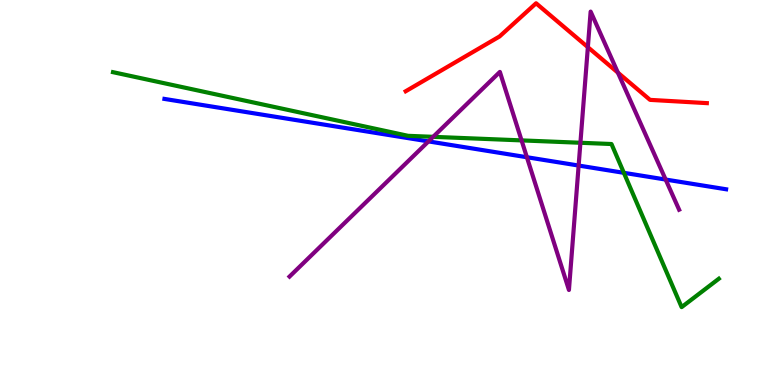[{'lines': ['blue', 'red'], 'intersections': []}, {'lines': ['green', 'red'], 'intersections': []}, {'lines': ['purple', 'red'], 'intersections': [{'x': 7.59, 'y': 8.77}, {'x': 7.97, 'y': 8.11}]}, {'lines': ['blue', 'green'], 'intersections': [{'x': 8.05, 'y': 5.51}]}, {'lines': ['blue', 'purple'], 'intersections': [{'x': 5.53, 'y': 6.33}, {'x': 6.8, 'y': 5.92}, {'x': 7.47, 'y': 5.7}, {'x': 8.59, 'y': 5.34}]}, {'lines': ['green', 'purple'], 'intersections': [{'x': 5.59, 'y': 6.45}, {'x': 6.73, 'y': 6.35}, {'x': 7.49, 'y': 6.29}]}]